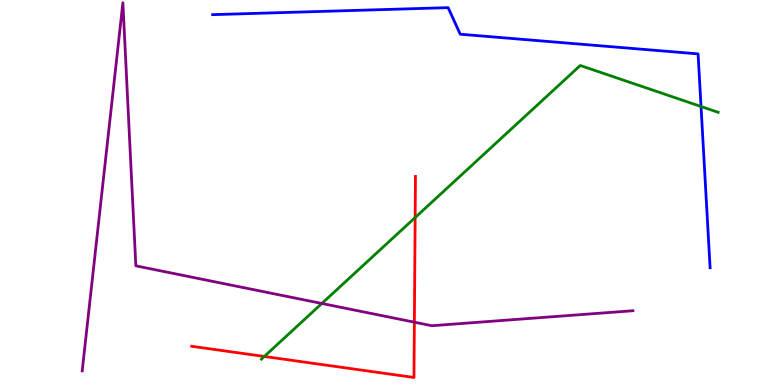[{'lines': ['blue', 'red'], 'intersections': []}, {'lines': ['green', 'red'], 'intersections': [{'x': 3.41, 'y': 0.741}, {'x': 5.36, 'y': 4.35}]}, {'lines': ['purple', 'red'], 'intersections': [{'x': 5.35, 'y': 1.63}]}, {'lines': ['blue', 'green'], 'intersections': [{'x': 9.05, 'y': 7.23}]}, {'lines': ['blue', 'purple'], 'intersections': []}, {'lines': ['green', 'purple'], 'intersections': [{'x': 4.15, 'y': 2.12}]}]